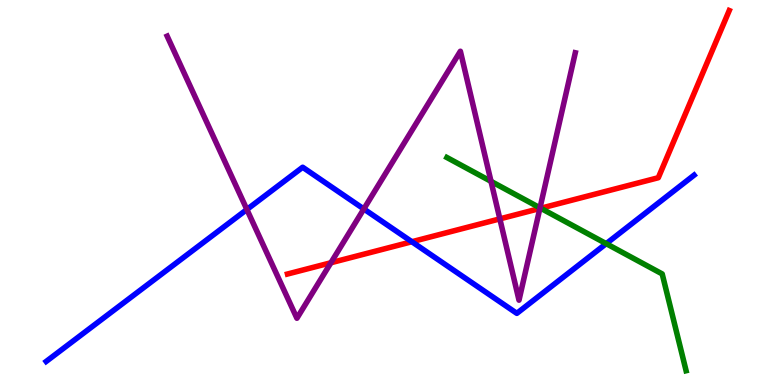[{'lines': ['blue', 'red'], 'intersections': [{'x': 5.31, 'y': 3.72}]}, {'lines': ['green', 'red'], 'intersections': [{'x': 6.98, 'y': 4.59}]}, {'lines': ['purple', 'red'], 'intersections': [{'x': 4.27, 'y': 3.18}, {'x': 6.45, 'y': 4.31}, {'x': 6.97, 'y': 4.58}]}, {'lines': ['blue', 'green'], 'intersections': [{'x': 7.82, 'y': 3.67}]}, {'lines': ['blue', 'purple'], 'intersections': [{'x': 3.19, 'y': 4.56}, {'x': 4.69, 'y': 4.57}]}, {'lines': ['green', 'purple'], 'intersections': [{'x': 6.34, 'y': 5.29}, {'x': 6.97, 'y': 4.6}]}]